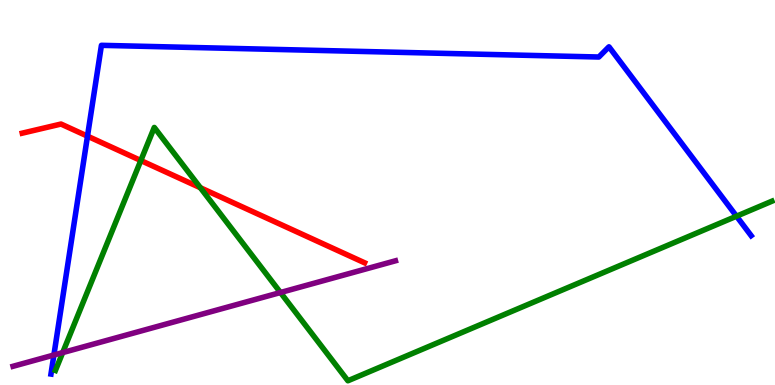[{'lines': ['blue', 'red'], 'intersections': [{'x': 1.13, 'y': 6.46}]}, {'lines': ['green', 'red'], 'intersections': [{'x': 1.82, 'y': 5.83}, {'x': 2.59, 'y': 5.12}]}, {'lines': ['purple', 'red'], 'intersections': []}, {'lines': ['blue', 'green'], 'intersections': [{'x': 9.5, 'y': 4.38}]}, {'lines': ['blue', 'purple'], 'intersections': [{'x': 0.695, 'y': 0.779}]}, {'lines': ['green', 'purple'], 'intersections': [{'x': 0.809, 'y': 0.842}, {'x': 3.62, 'y': 2.4}]}]